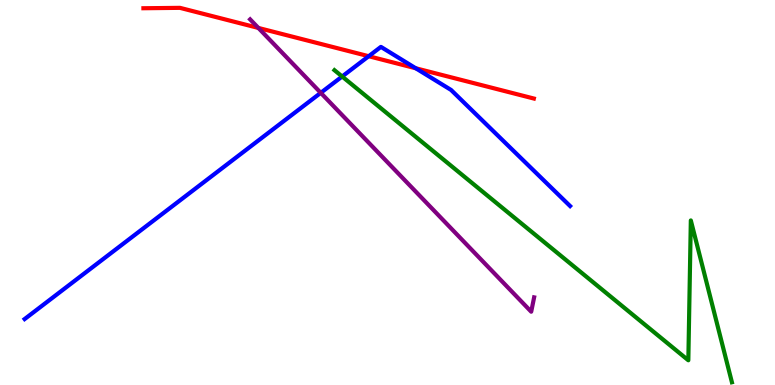[{'lines': ['blue', 'red'], 'intersections': [{'x': 4.76, 'y': 8.54}, {'x': 5.36, 'y': 8.23}]}, {'lines': ['green', 'red'], 'intersections': []}, {'lines': ['purple', 'red'], 'intersections': [{'x': 3.33, 'y': 9.27}]}, {'lines': ['blue', 'green'], 'intersections': [{'x': 4.41, 'y': 8.01}]}, {'lines': ['blue', 'purple'], 'intersections': [{'x': 4.14, 'y': 7.59}]}, {'lines': ['green', 'purple'], 'intersections': []}]